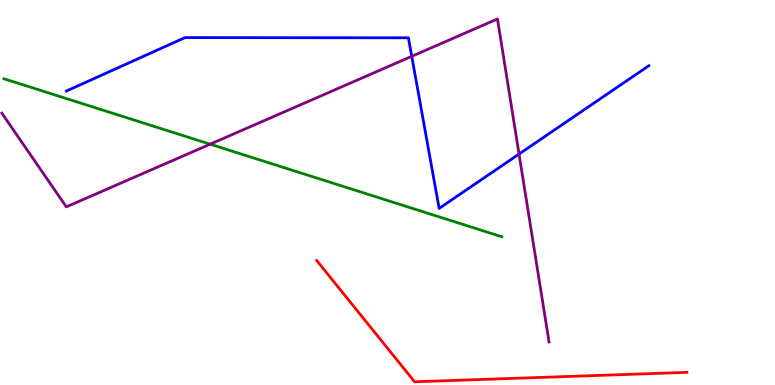[{'lines': ['blue', 'red'], 'intersections': []}, {'lines': ['green', 'red'], 'intersections': []}, {'lines': ['purple', 'red'], 'intersections': []}, {'lines': ['blue', 'green'], 'intersections': []}, {'lines': ['blue', 'purple'], 'intersections': [{'x': 5.31, 'y': 8.54}, {'x': 6.7, 'y': 6.0}]}, {'lines': ['green', 'purple'], 'intersections': [{'x': 2.71, 'y': 6.25}]}]